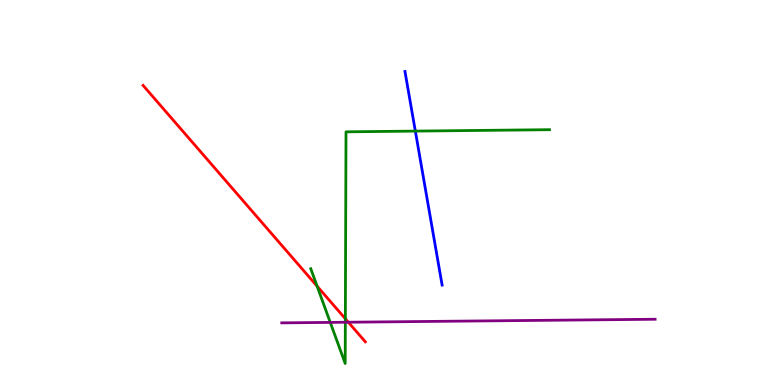[{'lines': ['blue', 'red'], 'intersections': []}, {'lines': ['green', 'red'], 'intersections': [{'x': 4.09, 'y': 2.57}, {'x': 4.46, 'y': 1.72}]}, {'lines': ['purple', 'red'], 'intersections': [{'x': 4.49, 'y': 1.63}]}, {'lines': ['blue', 'green'], 'intersections': [{'x': 5.36, 'y': 6.59}]}, {'lines': ['blue', 'purple'], 'intersections': []}, {'lines': ['green', 'purple'], 'intersections': [{'x': 4.26, 'y': 1.63}, {'x': 4.46, 'y': 1.63}]}]